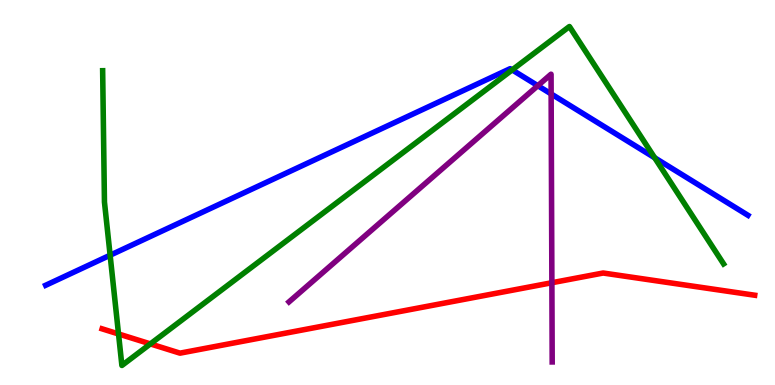[{'lines': ['blue', 'red'], 'intersections': []}, {'lines': ['green', 'red'], 'intersections': [{'x': 1.53, 'y': 1.33}, {'x': 1.94, 'y': 1.07}]}, {'lines': ['purple', 'red'], 'intersections': [{'x': 7.12, 'y': 2.66}]}, {'lines': ['blue', 'green'], 'intersections': [{'x': 1.42, 'y': 3.37}, {'x': 6.61, 'y': 8.18}, {'x': 8.45, 'y': 5.9}]}, {'lines': ['blue', 'purple'], 'intersections': [{'x': 6.94, 'y': 7.77}, {'x': 7.11, 'y': 7.56}]}, {'lines': ['green', 'purple'], 'intersections': []}]